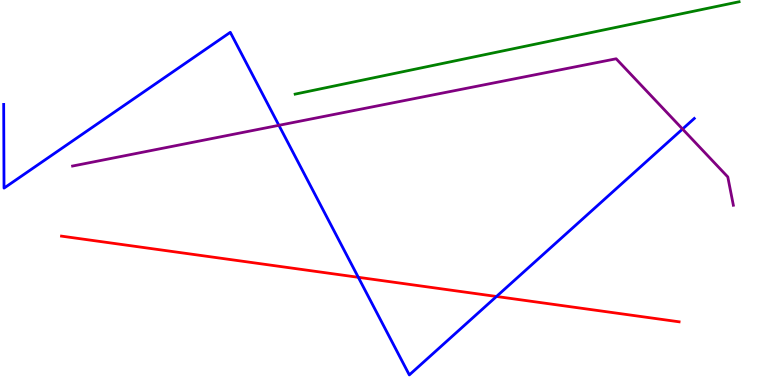[{'lines': ['blue', 'red'], 'intersections': [{'x': 4.62, 'y': 2.8}, {'x': 6.41, 'y': 2.3}]}, {'lines': ['green', 'red'], 'intersections': []}, {'lines': ['purple', 'red'], 'intersections': []}, {'lines': ['blue', 'green'], 'intersections': []}, {'lines': ['blue', 'purple'], 'intersections': [{'x': 3.6, 'y': 6.74}, {'x': 8.81, 'y': 6.65}]}, {'lines': ['green', 'purple'], 'intersections': []}]